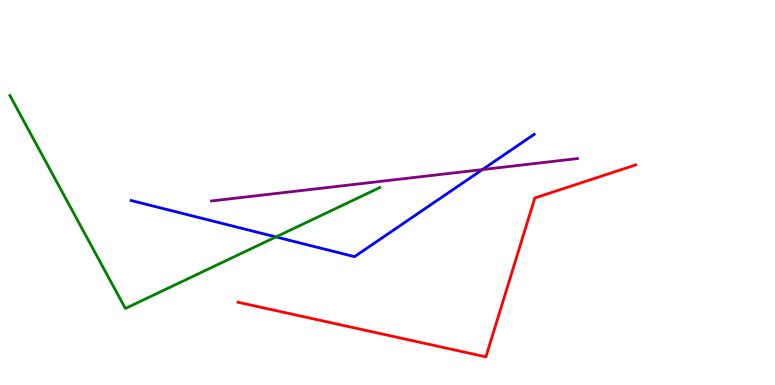[{'lines': ['blue', 'red'], 'intersections': []}, {'lines': ['green', 'red'], 'intersections': []}, {'lines': ['purple', 'red'], 'intersections': []}, {'lines': ['blue', 'green'], 'intersections': [{'x': 3.56, 'y': 3.85}]}, {'lines': ['blue', 'purple'], 'intersections': [{'x': 6.22, 'y': 5.6}]}, {'lines': ['green', 'purple'], 'intersections': []}]